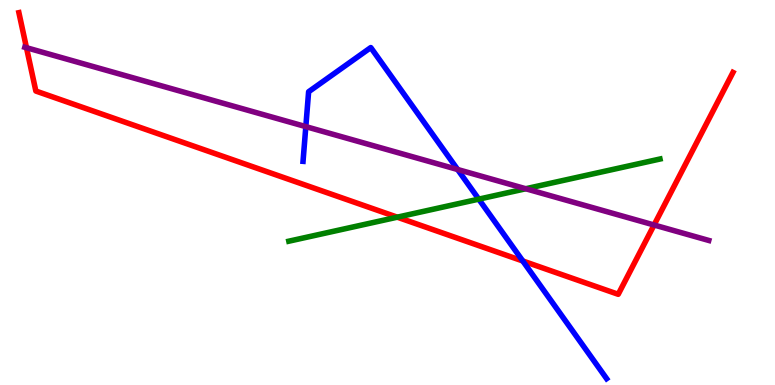[{'lines': ['blue', 'red'], 'intersections': [{'x': 6.75, 'y': 3.22}]}, {'lines': ['green', 'red'], 'intersections': [{'x': 5.13, 'y': 4.36}]}, {'lines': ['purple', 'red'], 'intersections': [{'x': 0.342, 'y': 8.76}, {'x': 8.44, 'y': 4.16}]}, {'lines': ['blue', 'green'], 'intersections': [{'x': 6.18, 'y': 4.83}]}, {'lines': ['blue', 'purple'], 'intersections': [{'x': 3.95, 'y': 6.71}, {'x': 5.91, 'y': 5.6}]}, {'lines': ['green', 'purple'], 'intersections': [{'x': 6.78, 'y': 5.1}]}]